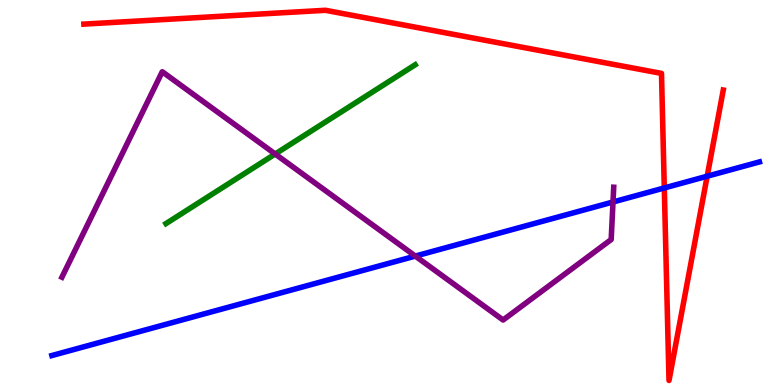[{'lines': ['blue', 'red'], 'intersections': [{'x': 8.57, 'y': 5.12}, {'x': 9.12, 'y': 5.42}]}, {'lines': ['green', 'red'], 'intersections': []}, {'lines': ['purple', 'red'], 'intersections': []}, {'lines': ['blue', 'green'], 'intersections': []}, {'lines': ['blue', 'purple'], 'intersections': [{'x': 5.36, 'y': 3.35}, {'x': 7.91, 'y': 4.75}]}, {'lines': ['green', 'purple'], 'intersections': [{'x': 3.55, 'y': 6.0}]}]